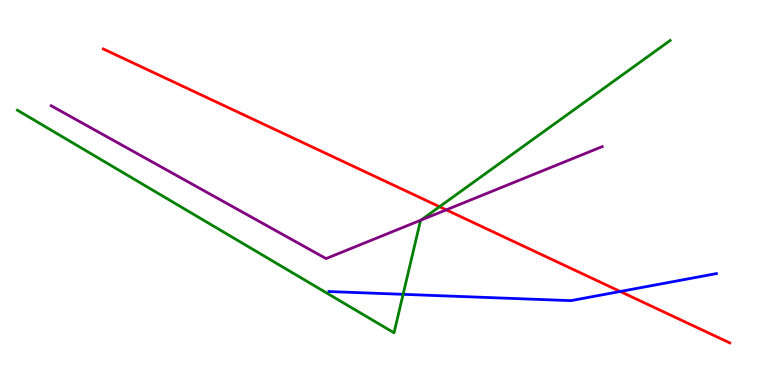[{'lines': ['blue', 'red'], 'intersections': [{'x': 8.0, 'y': 2.43}]}, {'lines': ['green', 'red'], 'intersections': [{'x': 5.67, 'y': 4.63}]}, {'lines': ['purple', 'red'], 'intersections': [{'x': 5.76, 'y': 4.55}]}, {'lines': ['blue', 'green'], 'intersections': [{'x': 5.2, 'y': 2.36}]}, {'lines': ['blue', 'purple'], 'intersections': []}, {'lines': ['green', 'purple'], 'intersections': [{'x': 5.43, 'y': 4.28}]}]